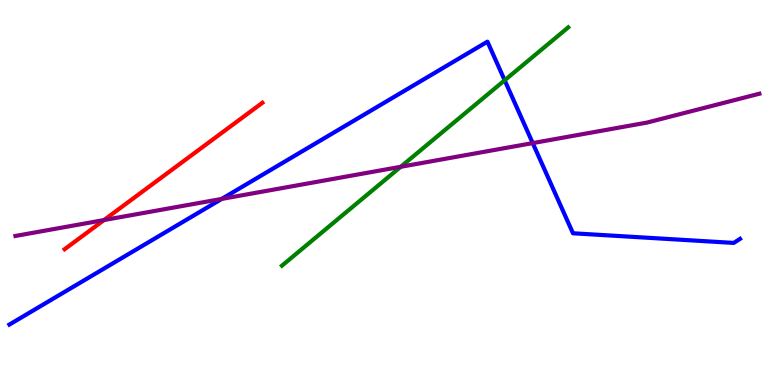[{'lines': ['blue', 'red'], 'intersections': []}, {'lines': ['green', 'red'], 'intersections': []}, {'lines': ['purple', 'red'], 'intersections': [{'x': 1.34, 'y': 4.28}]}, {'lines': ['blue', 'green'], 'intersections': [{'x': 6.51, 'y': 7.91}]}, {'lines': ['blue', 'purple'], 'intersections': [{'x': 2.86, 'y': 4.83}, {'x': 6.87, 'y': 6.28}]}, {'lines': ['green', 'purple'], 'intersections': [{'x': 5.17, 'y': 5.67}]}]